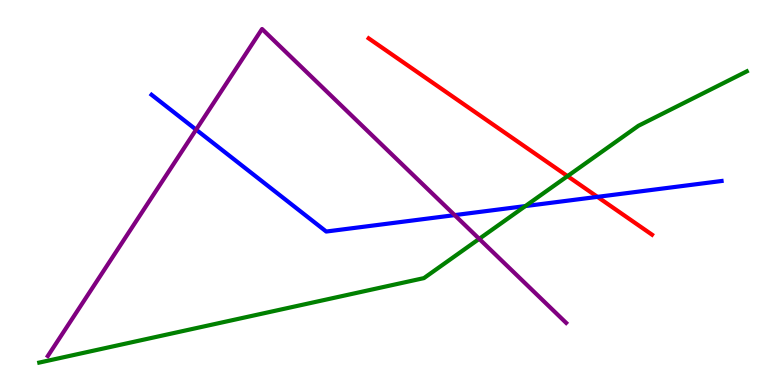[{'lines': ['blue', 'red'], 'intersections': [{'x': 7.71, 'y': 4.89}]}, {'lines': ['green', 'red'], 'intersections': [{'x': 7.32, 'y': 5.43}]}, {'lines': ['purple', 'red'], 'intersections': []}, {'lines': ['blue', 'green'], 'intersections': [{'x': 6.78, 'y': 4.65}]}, {'lines': ['blue', 'purple'], 'intersections': [{'x': 2.53, 'y': 6.63}, {'x': 5.87, 'y': 4.41}]}, {'lines': ['green', 'purple'], 'intersections': [{'x': 6.18, 'y': 3.8}]}]